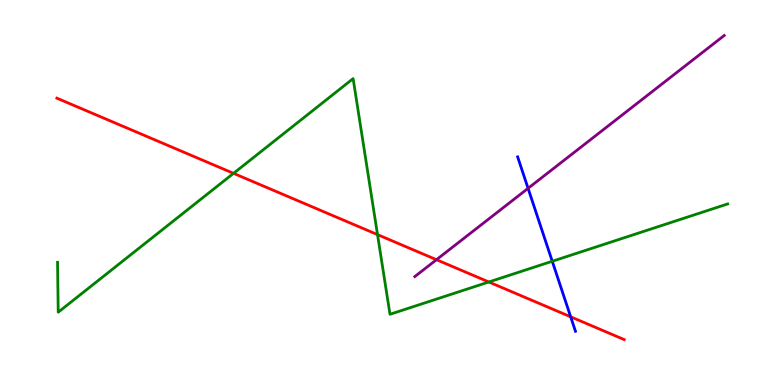[{'lines': ['blue', 'red'], 'intersections': [{'x': 7.36, 'y': 1.77}]}, {'lines': ['green', 'red'], 'intersections': [{'x': 3.01, 'y': 5.5}, {'x': 4.87, 'y': 3.91}, {'x': 6.31, 'y': 2.68}]}, {'lines': ['purple', 'red'], 'intersections': [{'x': 5.63, 'y': 3.25}]}, {'lines': ['blue', 'green'], 'intersections': [{'x': 7.13, 'y': 3.21}]}, {'lines': ['blue', 'purple'], 'intersections': [{'x': 6.81, 'y': 5.11}]}, {'lines': ['green', 'purple'], 'intersections': []}]